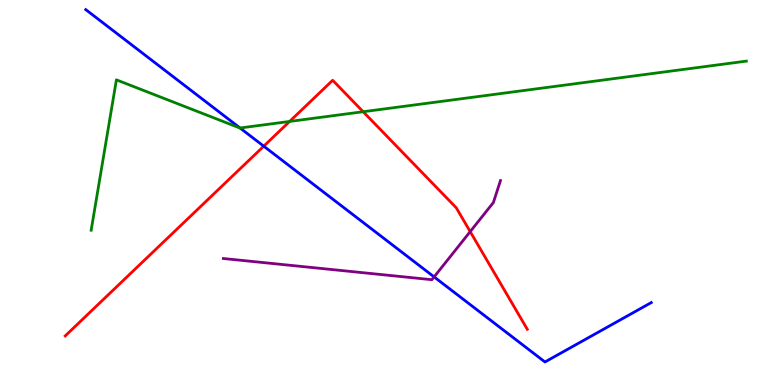[{'lines': ['blue', 'red'], 'intersections': [{'x': 3.4, 'y': 6.2}]}, {'lines': ['green', 'red'], 'intersections': [{'x': 3.74, 'y': 6.85}, {'x': 4.69, 'y': 7.1}]}, {'lines': ['purple', 'red'], 'intersections': [{'x': 6.07, 'y': 3.98}]}, {'lines': ['blue', 'green'], 'intersections': [{'x': 3.1, 'y': 6.68}]}, {'lines': ['blue', 'purple'], 'intersections': [{'x': 5.6, 'y': 2.81}]}, {'lines': ['green', 'purple'], 'intersections': []}]